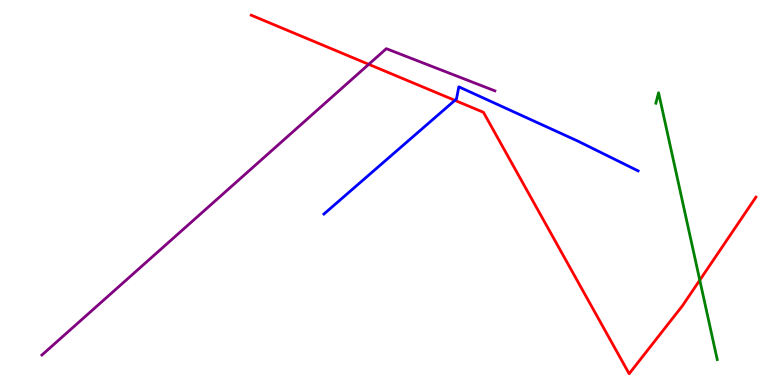[{'lines': ['blue', 'red'], 'intersections': [{'x': 5.87, 'y': 7.39}]}, {'lines': ['green', 'red'], 'intersections': [{'x': 9.03, 'y': 2.72}]}, {'lines': ['purple', 'red'], 'intersections': [{'x': 4.76, 'y': 8.33}]}, {'lines': ['blue', 'green'], 'intersections': []}, {'lines': ['blue', 'purple'], 'intersections': []}, {'lines': ['green', 'purple'], 'intersections': []}]